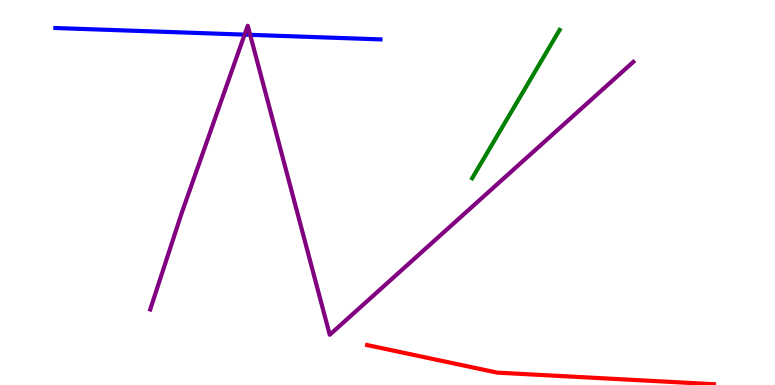[{'lines': ['blue', 'red'], 'intersections': []}, {'lines': ['green', 'red'], 'intersections': []}, {'lines': ['purple', 'red'], 'intersections': []}, {'lines': ['blue', 'green'], 'intersections': []}, {'lines': ['blue', 'purple'], 'intersections': [{'x': 3.16, 'y': 9.1}, {'x': 3.23, 'y': 9.1}]}, {'lines': ['green', 'purple'], 'intersections': []}]